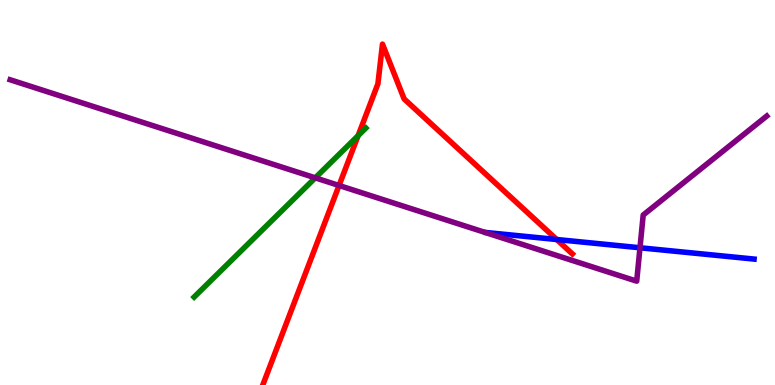[{'lines': ['blue', 'red'], 'intersections': [{'x': 7.18, 'y': 3.78}]}, {'lines': ['green', 'red'], 'intersections': [{'x': 4.62, 'y': 6.48}]}, {'lines': ['purple', 'red'], 'intersections': [{'x': 4.37, 'y': 5.18}]}, {'lines': ['blue', 'green'], 'intersections': []}, {'lines': ['blue', 'purple'], 'intersections': [{'x': 8.26, 'y': 3.56}]}, {'lines': ['green', 'purple'], 'intersections': [{'x': 4.07, 'y': 5.38}]}]